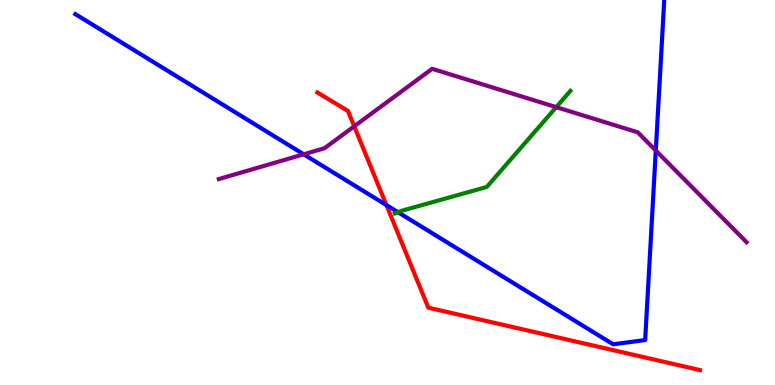[{'lines': ['blue', 'red'], 'intersections': [{'x': 4.99, 'y': 4.67}]}, {'lines': ['green', 'red'], 'intersections': []}, {'lines': ['purple', 'red'], 'intersections': [{'x': 4.57, 'y': 6.72}]}, {'lines': ['blue', 'green'], 'intersections': [{'x': 5.14, 'y': 4.49}]}, {'lines': ['blue', 'purple'], 'intersections': [{'x': 3.92, 'y': 5.99}, {'x': 8.46, 'y': 6.09}]}, {'lines': ['green', 'purple'], 'intersections': [{'x': 7.18, 'y': 7.22}]}]